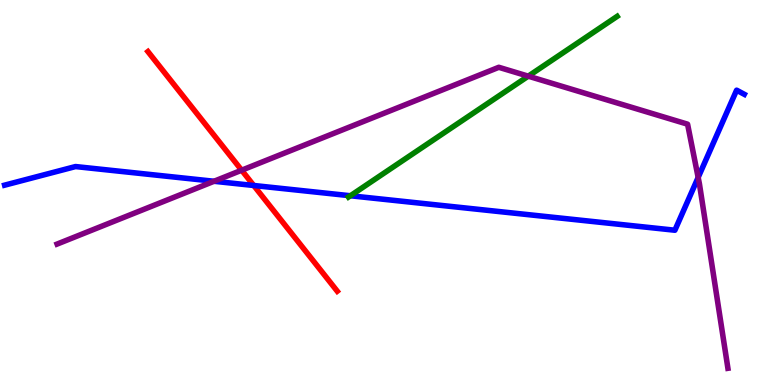[{'lines': ['blue', 'red'], 'intersections': [{'x': 3.27, 'y': 5.18}]}, {'lines': ['green', 'red'], 'intersections': []}, {'lines': ['purple', 'red'], 'intersections': [{'x': 3.12, 'y': 5.58}]}, {'lines': ['blue', 'green'], 'intersections': [{'x': 4.52, 'y': 4.92}]}, {'lines': ['blue', 'purple'], 'intersections': [{'x': 2.76, 'y': 5.29}, {'x': 9.01, 'y': 5.39}]}, {'lines': ['green', 'purple'], 'intersections': [{'x': 6.82, 'y': 8.02}]}]